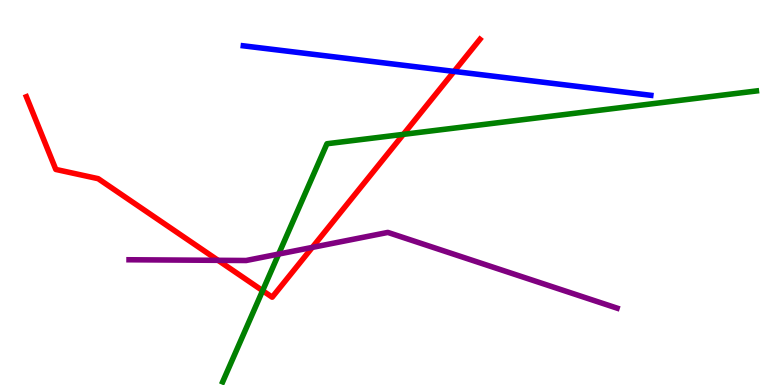[{'lines': ['blue', 'red'], 'intersections': [{'x': 5.86, 'y': 8.15}]}, {'lines': ['green', 'red'], 'intersections': [{'x': 3.39, 'y': 2.45}, {'x': 5.2, 'y': 6.51}]}, {'lines': ['purple', 'red'], 'intersections': [{'x': 2.81, 'y': 3.24}, {'x': 4.03, 'y': 3.57}]}, {'lines': ['blue', 'green'], 'intersections': []}, {'lines': ['blue', 'purple'], 'intersections': []}, {'lines': ['green', 'purple'], 'intersections': [{'x': 3.6, 'y': 3.4}]}]